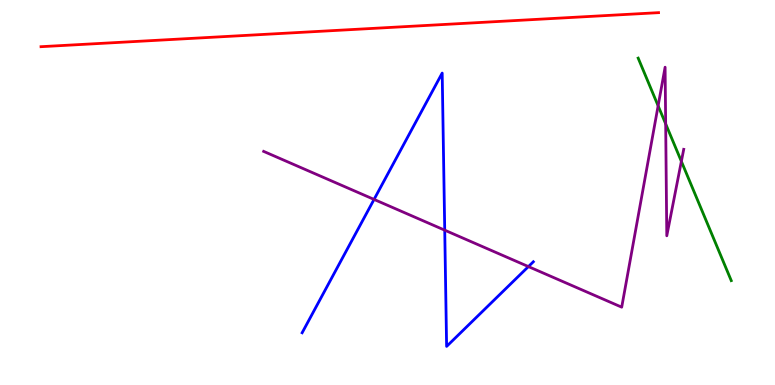[{'lines': ['blue', 'red'], 'intersections': []}, {'lines': ['green', 'red'], 'intersections': []}, {'lines': ['purple', 'red'], 'intersections': []}, {'lines': ['blue', 'green'], 'intersections': []}, {'lines': ['blue', 'purple'], 'intersections': [{'x': 4.83, 'y': 4.82}, {'x': 5.74, 'y': 4.02}, {'x': 6.82, 'y': 3.08}]}, {'lines': ['green', 'purple'], 'intersections': [{'x': 8.49, 'y': 7.25}, {'x': 8.59, 'y': 6.78}, {'x': 8.79, 'y': 5.81}]}]